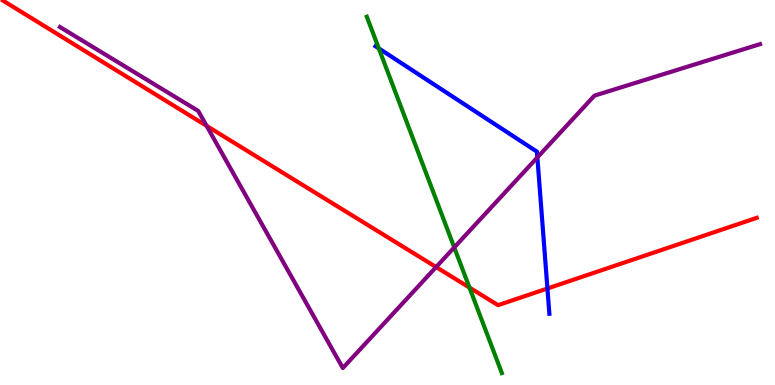[{'lines': ['blue', 'red'], 'intersections': [{'x': 7.06, 'y': 2.51}]}, {'lines': ['green', 'red'], 'intersections': [{'x': 6.06, 'y': 2.53}]}, {'lines': ['purple', 'red'], 'intersections': [{'x': 2.67, 'y': 6.73}, {'x': 5.63, 'y': 3.06}]}, {'lines': ['blue', 'green'], 'intersections': [{'x': 4.89, 'y': 8.74}]}, {'lines': ['blue', 'purple'], 'intersections': [{'x': 6.93, 'y': 5.91}]}, {'lines': ['green', 'purple'], 'intersections': [{'x': 5.86, 'y': 3.57}]}]